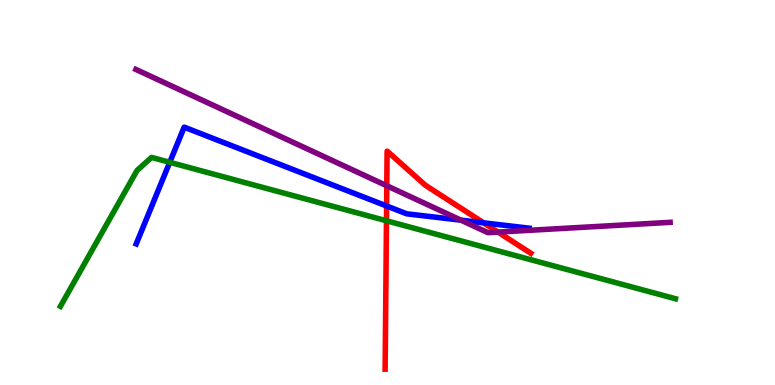[{'lines': ['blue', 'red'], 'intersections': [{'x': 4.99, 'y': 4.65}, {'x': 6.24, 'y': 4.21}]}, {'lines': ['green', 'red'], 'intersections': [{'x': 4.99, 'y': 4.27}]}, {'lines': ['purple', 'red'], 'intersections': [{'x': 4.99, 'y': 5.18}, {'x': 6.43, 'y': 3.97}]}, {'lines': ['blue', 'green'], 'intersections': [{'x': 2.19, 'y': 5.78}]}, {'lines': ['blue', 'purple'], 'intersections': [{'x': 5.95, 'y': 4.28}]}, {'lines': ['green', 'purple'], 'intersections': []}]